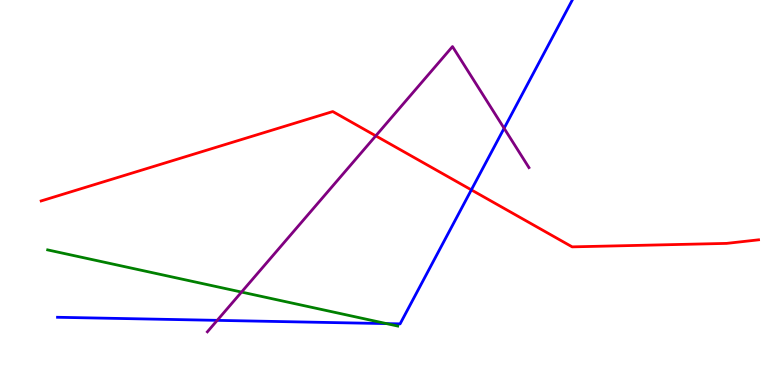[{'lines': ['blue', 'red'], 'intersections': [{'x': 6.08, 'y': 5.07}]}, {'lines': ['green', 'red'], 'intersections': []}, {'lines': ['purple', 'red'], 'intersections': [{'x': 4.85, 'y': 6.47}]}, {'lines': ['blue', 'green'], 'intersections': [{'x': 4.99, 'y': 1.59}]}, {'lines': ['blue', 'purple'], 'intersections': [{'x': 2.8, 'y': 1.68}, {'x': 6.5, 'y': 6.67}]}, {'lines': ['green', 'purple'], 'intersections': [{'x': 3.12, 'y': 2.41}]}]